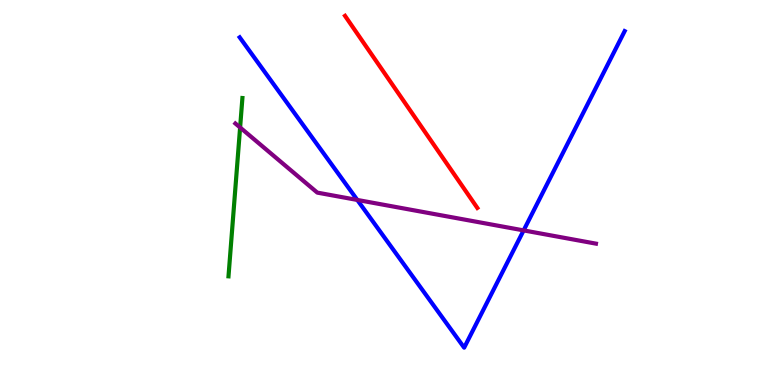[{'lines': ['blue', 'red'], 'intersections': []}, {'lines': ['green', 'red'], 'intersections': []}, {'lines': ['purple', 'red'], 'intersections': []}, {'lines': ['blue', 'green'], 'intersections': []}, {'lines': ['blue', 'purple'], 'intersections': [{'x': 4.61, 'y': 4.81}, {'x': 6.76, 'y': 4.02}]}, {'lines': ['green', 'purple'], 'intersections': [{'x': 3.1, 'y': 6.69}]}]